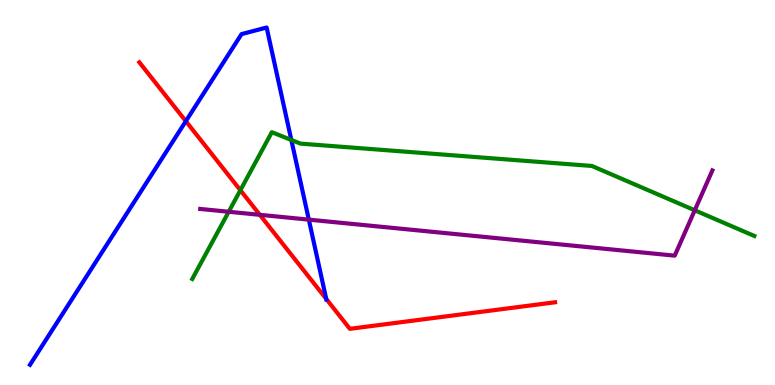[{'lines': ['blue', 'red'], 'intersections': [{'x': 2.4, 'y': 6.85}, {'x': 4.21, 'y': 2.24}]}, {'lines': ['green', 'red'], 'intersections': [{'x': 3.1, 'y': 5.06}]}, {'lines': ['purple', 'red'], 'intersections': [{'x': 3.35, 'y': 4.42}]}, {'lines': ['blue', 'green'], 'intersections': [{'x': 3.76, 'y': 6.36}]}, {'lines': ['blue', 'purple'], 'intersections': [{'x': 3.98, 'y': 4.29}]}, {'lines': ['green', 'purple'], 'intersections': [{'x': 2.95, 'y': 4.5}, {'x': 8.96, 'y': 4.54}]}]